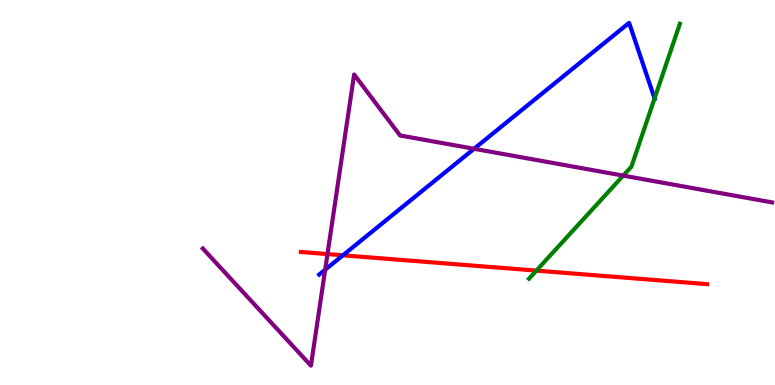[{'lines': ['blue', 'red'], 'intersections': [{'x': 4.42, 'y': 3.37}]}, {'lines': ['green', 'red'], 'intersections': [{'x': 6.92, 'y': 2.97}]}, {'lines': ['purple', 'red'], 'intersections': [{'x': 4.23, 'y': 3.4}]}, {'lines': ['blue', 'green'], 'intersections': [{'x': 8.45, 'y': 7.44}]}, {'lines': ['blue', 'purple'], 'intersections': [{'x': 4.2, 'y': 2.99}, {'x': 6.12, 'y': 6.14}]}, {'lines': ['green', 'purple'], 'intersections': [{'x': 8.04, 'y': 5.44}]}]